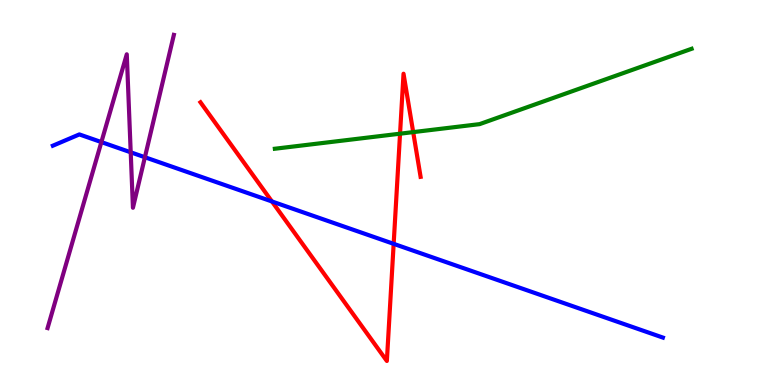[{'lines': ['blue', 'red'], 'intersections': [{'x': 3.51, 'y': 4.77}, {'x': 5.08, 'y': 3.67}]}, {'lines': ['green', 'red'], 'intersections': [{'x': 5.16, 'y': 6.53}, {'x': 5.33, 'y': 6.57}]}, {'lines': ['purple', 'red'], 'intersections': []}, {'lines': ['blue', 'green'], 'intersections': []}, {'lines': ['blue', 'purple'], 'intersections': [{'x': 1.31, 'y': 6.31}, {'x': 1.69, 'y': 6.04}, {'x': 1.87, 'y': 5.92}]}, {'lines': ['green', 'purple'], 'intersections': []}]